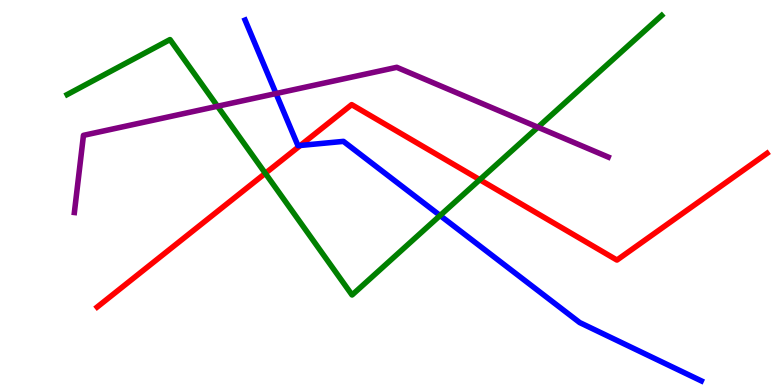[{'lines': ['blue', 'red'], 'intersections': [{'x': 3.88, 'y': 6.22}]}, {'lines': ['green', 'red'], 'intersections': [{'x': 3.42, 'y': 5.5}, {'x': 6.19, 'y': 5.33}]}, {'lines': ['purple', 'red'], 'intersections': []}, {'lines': ['blue', 'green'], 'intersections': [{'x': 5.68, 'y': 4.4}]}, {'lines': ['blue', 'purple'], 'intersections': [{'x': 3.56, 'y': 7.57}]}, {'lines': ['green', 'purple'], 'intersections': [{'x': 2.81, 'y': 7.24}, {'x': 6.94, 'y': 6.7}]}]